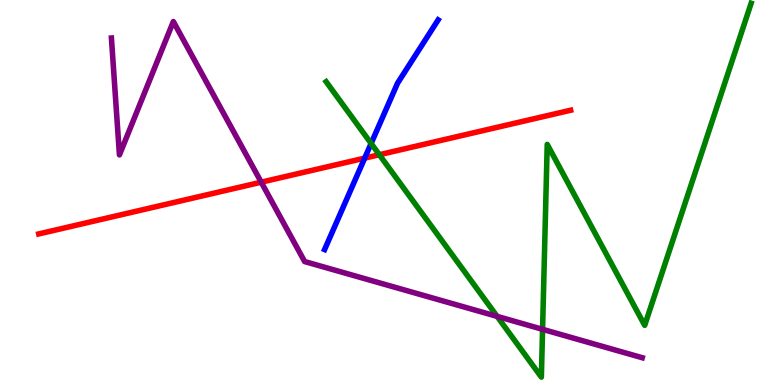[{'lines': ['blue', 'red'], 'intersections': [{'x': 4.71, 'y': 5.89}]}, {'lines': ['green', 'red'], 'intersections': [{'x': 4.89, 'y': 5.98}]}, {'lines': ['purple', 'red'], 'intersections': [{'x': 3.37, 'y': 5.27}]}, {'lines': ['blue', 'green'], 'intersections': [{'x': 4.79, 'y': 6.27}]}, {'lines': ['blue', 'purple'], 'intersections': []}, {'lines': ['green', 'purple'], 'intersections': [{'x': 6.41, 'y': 1.78}, {'x': 7.0, 'y': 1.45}]}]